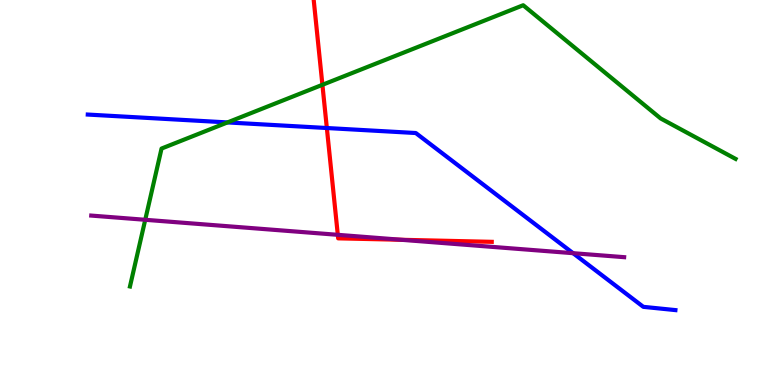[{'lines': ['blue', 'red'], 'intersections': [{'x': 4.22, 'y': 6.67}]}, {'lines': ['green', 'red'], 'intersections': [{'x': 4.16, 'y': 7.8}]}, {'lines': ['purple', 'red'], 'intersections': [{'x': 4.36, 'y': 3.9}, {'x': 5.18, 'y': 3.77}]}, {'lines': ['blue', 'green'], 'intersections': [{'x': 2.94, 'y': 6.82}]}, {'lines': ['blue', 'purple'], 'intersections': [{'x': 7.39, 'y': 3.42}]}, {'lines': ['green', 'purple'], 'intersections': [{'x': 1.87, 'y': 4.29}]}]